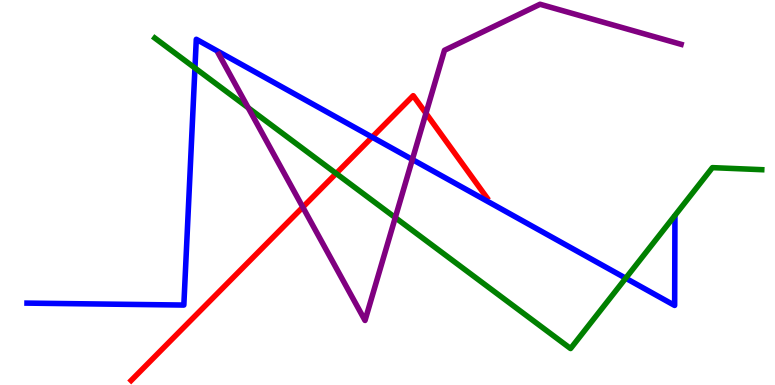[{'lines': ['blue', 'red'], 'intersections': [{'x': 4.8, 'y': 6.44}]}, {'lines': ['green', 'red'], 'intersections': [{'x': 4.34, 'y': 5.49}]}, {'lines': ['purple', 'red'], 'intersections': [{'x': 3.91, 'y': 4.62}, {'x': 5.5, 'y': 7.06}]}, {'lines': ['blue', 'green'], 'intersections': [{'x': 2.52, 'y': 8.23}, {'x': 8.07, 'y': 2.77}]}, {'lines': ['blue', 'purple'], 'intersections': [{'x': 5.32, 'y': 5.86}]}, {'lines': ['green', 'purple'], 'intersections': [{'x': 3.2, 'y': 7.2}, {'x': 5.1, 'y': 4.35}]}]